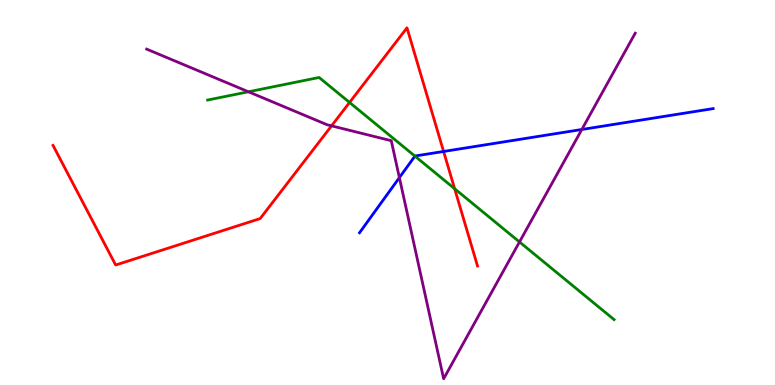[{'lines': ['blue', 'red'], 'intersections': [{'x': 5.72, 'y': 6.07}]}, {'lines': ['green', 'red'], 'intersections': [{'x': 4.51, 'y': 7.34}, {'x': 5.87, 'y': 5.1}]}, {'lines': ['purple', 'red'], 'intersections': [{'x': 4.28, 'y': 6.73}]}, {'lines': ['blue', 'green'], 'intersections': [{'x': 5.35, 'y': 5.94}]}, {'lines': ['blue', 'purple'], 'intersections': [{'x': 5.15, 'y': 5.39}, {'x': 7.51, 'y': 6.64}]}, {'lines': ['green', 'purple'], 'intersections': [{'x': 3.21, 'y': 7.62}, {'x': 6.7, 'y': 3.72}]}]